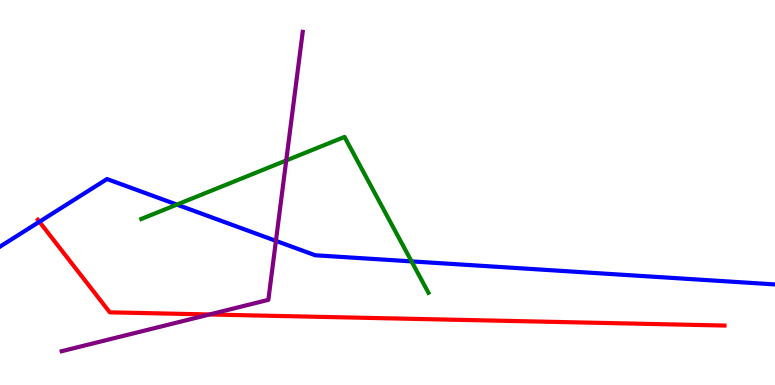[{'lines': ['blue', 'red'], 'intersections': [{'x': 0.508, 'y': 4.24}]}, {'lines': ['green', 'red'], 'intersections': []}, {'lines': ['purple', 'red'], 'intersections': [{'x': 2.7, 'y': 1.83}]}, {'lines': ['blue', 'green'], 'intersections': [{'x': 2.28, 'y': 4.69}, {'x': 5.31, 'y': 3.21}]}, {'lines': ['blue', 'purple'], 'intersections': [{'x': 3.56, 'y': 3.74}]}, {'lines': ['green', 'purple'], 'intersections': [{'x': 3.69, 'y': 5.83}]}]